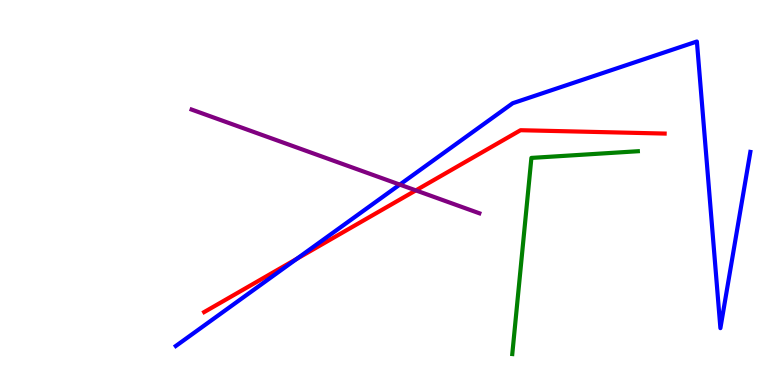[{'lines': ['blue', 'red'], 'intersections': [{'x': 3.83, 'y': 3.28}]}, {'lines': ['green', 'red'], 'intersections': []}, {'lines': ['purple', 'red'], 'intersections': [{'x': 5.37, 'y': 5.05}]}, {'lines': ['blue', 'green'], 'intersections': []}, {'lines': ['blue', 'purple'], 'intersections': [{'x': 5.16, 'y': 5.21}]}, {'lines': ['green', 'purple'], 'intersections': []}]